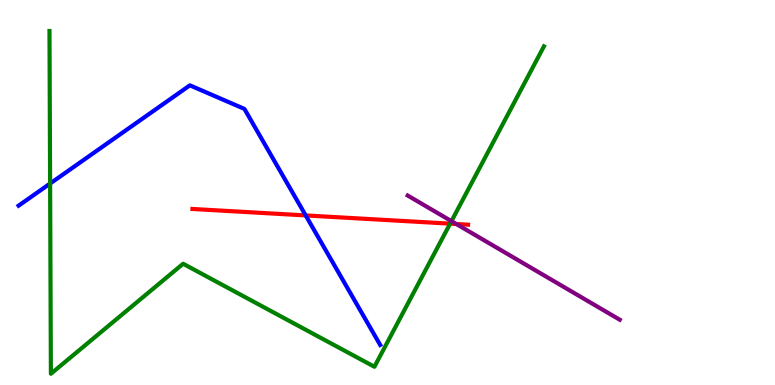[{'lines': ['blue', 'red'], 'intersections': [{'x': 3.94, 'y': 4.4}]}, {'lines': ['green', 'red'], 'intersections': [{'x': 5.81, 'y': 4.19}]}, {'lines': ['purple', 'red'], 'intersections': [{'x': 5.89, 'y': 4.18}]}, {'lines': ['blue', 'green'], 'intersections': [{'x': 0.647, 'y': 5.23}]}, {'lines': ['blue', 'purple'], 'intersections': []}, {'lines': ['green', 'purple'], 'intersections': [{'x': 5.83, 'y': 4.26}]}]